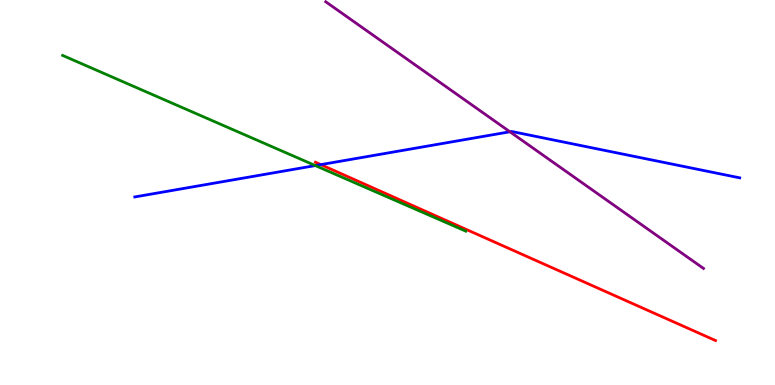[{'lines': ['blue', 'red'], 'intersections': [{'x': 4.14, 'y': 5.72}]}, {'lines': ['green', 'red'], 'intersections': []}, {'lines': ['purple', 'red'], 'intersections': []}, {'lines': ['blue', 'green'], 'intersections': [{'x': 4.07, 'y': 5.7}]}, {'lines': ['blue', 'purple'], 'intersections': [{'x': 6.58, 'y': 6.58}]}, {'lines': ['green', 'purple'], 'intersections': []}]